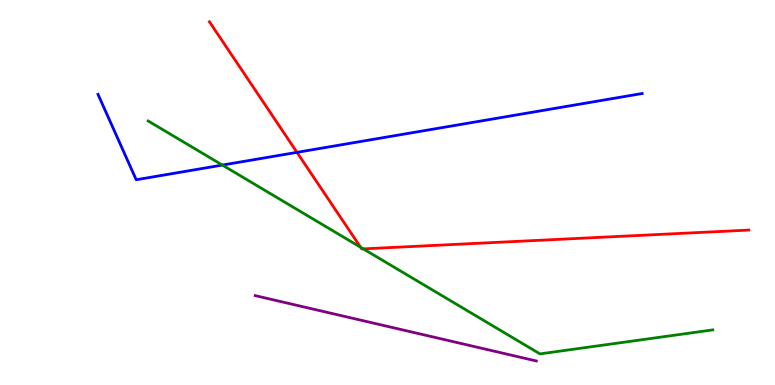[{'lines': ['blue', 'red'], 'intersections': [{'x': 3.83, 'y': 6.04}]}, {'lines': ['green', 'red'], 'intersections': [{'x': 4.65, 'y': 3.58}, {'x': 4.69, 'y': 3.54}]}, {'lines': ['purple', 'red'], 'intersections': []}, {'lines': ['blue', 'green'], 'intersections': [{'x': 2.87, 'y': 5.71}]}, {'lines': ['blue', 'purple'], 'intersections': []}, {'lines': ['green', 'purple'], 'intersections': []}]